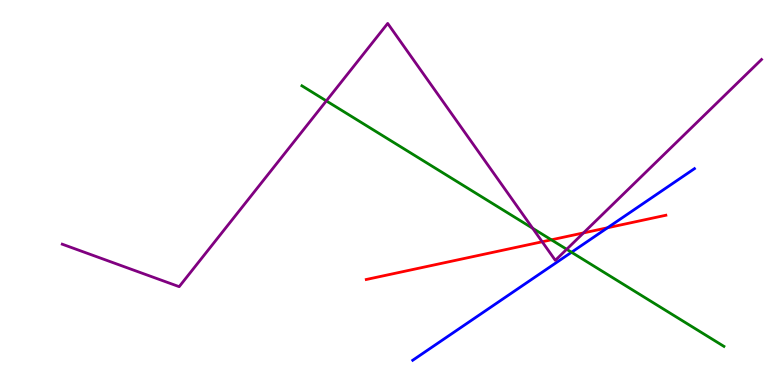[{'lines': ['blue', 'red'], 'intersections': [{'x': 7.84, 'y': 4.08}]}, {'lines': ['green', 'red'], 'intersections': [{'x': 7.11, 'y': 3.77}]}, {'lines': ['purple', 'red'], 'intersections': [{'x': 7.0, 'y': 3.72}, {'x': 7.53, 'y': 3.95}]}, {'lines': ['blue', 'green'], 'intersections': [{'x': 7.37, 'y': 3.45}]}, {'lines': ['blue', 'purple'], 'intersections': []}, {'lines': ['green', 'purple'], 'intersections': [{'x': 4.21, 'y': 7.38}, {'x': 6.87, 'y': 4.07}, {'x': 7.31, 'y': 3.53}]}]